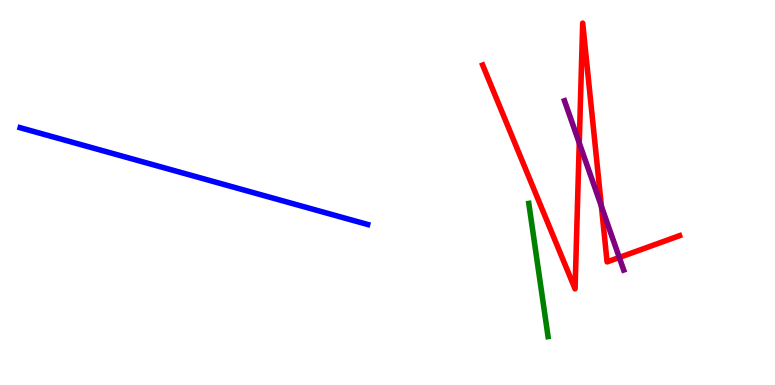[{'lines': ['blue', 'red'], 'intersections': []}, {'lines': ['green', 'red'], 'intersections': []}, {'lines': ['purple', 'red'], 'intersections': [{'x': 7.47, 'y': 6.29}, {'x': 7.76, 'y': 4.64}, {'x': 7.99, 'y': 3.31}]}, {'lines': ['blue', 'green'], 'intersections': []}, {'lines': ['blue', 'purple'], 'intersections': []}, {'lines': ['green', 'purple'], 'intersections': []}]